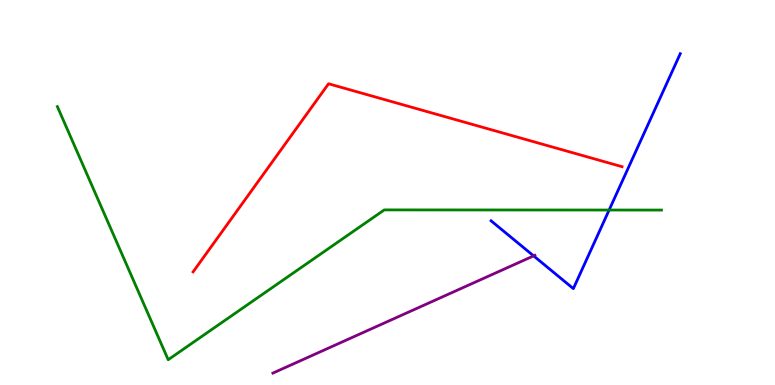[{'lines': ['blue', 'red'], 'intersections': []}, {'lines': ['green', 'red'], 'intersections': []}, {'lines': ['purple', 'red'], 'intersections': []}, {'lines': ['blue', 'green'], 'intersections': [{'x': 7.86, 'y': 4.54}]}, {'lines': ['blue', 'purple'], 'intersections': [{'x': 6.89, 'y': 3.35}]}, {'lines': ['green', 'purple'], 'intersections': []}]